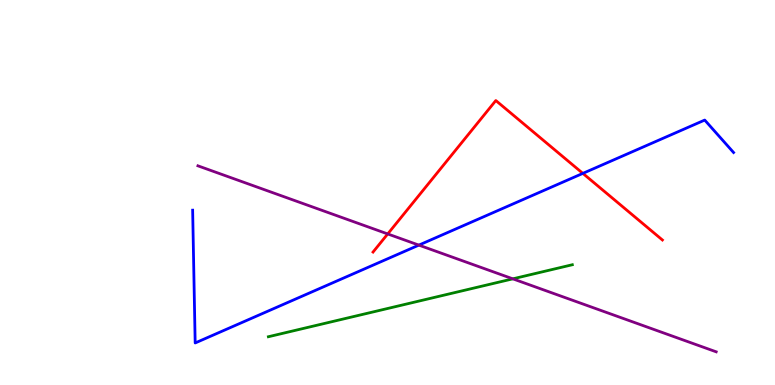[{'lines': ['blue', 'red'], 'intersections': [{'x': 7.52, 'y': 5.5}]}, {'lines': ['green', 'red'], 'intersections': []}, {'lines': ['purple', 'red'], 'intersections': [{'x': 5.0, 'y': 3.92}]}, {'lines': ['blue', 'green'], 'intersections': []}, {'lines': ['blue', 'purple'], 'intersections': [{'x': 5.4, 'y': 3.63}]}, {'lines': ['green', 'purple'], 'intersections': [{'x': 6.62, 'y': 2.76}]}]